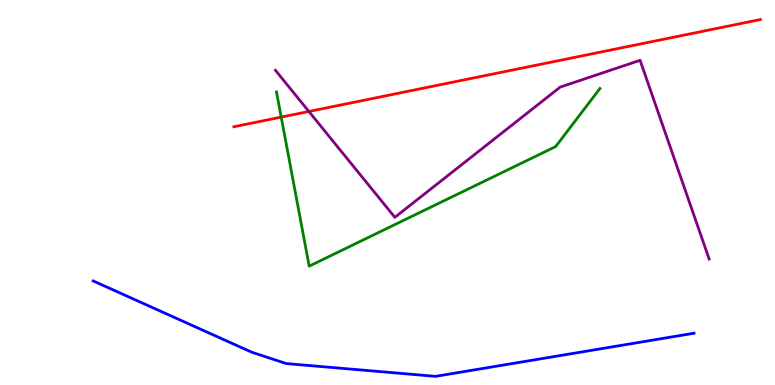[{'lines': ['blue', 'red'], 'intersections': []}, {'lines': ['green', 'red'], 'intersections': [{'x': 3.63, 'y': 6.96}]}, {'lines': ['purple', 'red'], 'intersections': [{'x': 3.99, 'y': 7.1}]}, {'lines': ['blue', 'green'], 'intersections': []}, {'lines': ['blue', 'purple'], 'intersections': []}, {'lines': ['green', 'purple'], 'intersections': []}]